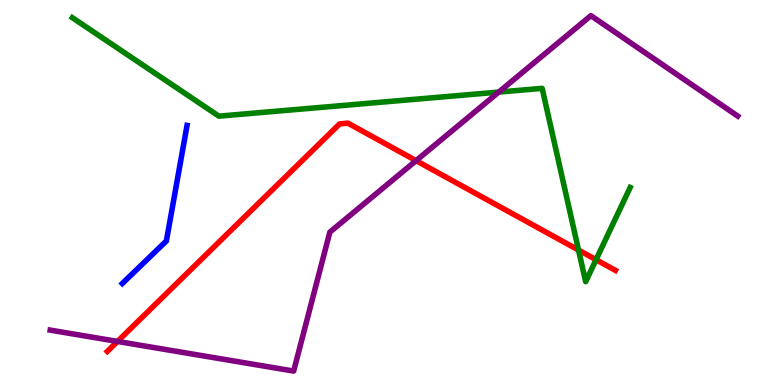[{'lines': ['blue', 'red'], 'intersections': []}, {'lines': ['green', 'red'], 'intersections': [{'x': 7.47, 'y': 3.5}, {'x': 7.69, 'y': 3.25}]}, {'lines': ['purple', 'red'], 'intersections': [{'x': 1.52, 'y': 1.13}, {'x': 5.37, 'y': 5.83}]}, {'lines': ['blue', 'green'], 'intersections': []}, {'lines': ['blue', 'purple'], 'intersections': []}, {'lines': ['green', 'purple'], 'intersections': [{'x': 6.44, 'y': 7.61}]}]